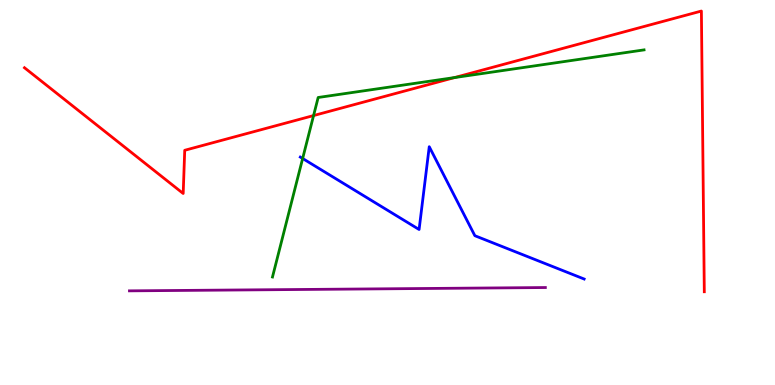[{'lines': ['blue', 'red'], 'intersections': []}, {'lines': ['green', 'red'], 'intersections': [{'x': 4.05, 'y': 7.0}, {'x': 5.87, 'y': 7.99}]}, {'lines': ['purple', 'red'], 'intersections': []}, {'lines': ['blue', 'green'], 'intersections': [{'x': 3.91, 'y': 5.88}]}, {'lines': ['blue', 'purple'], 'intersections': []}, {'lines': ['green', 'purple'], 'intersections': []}]